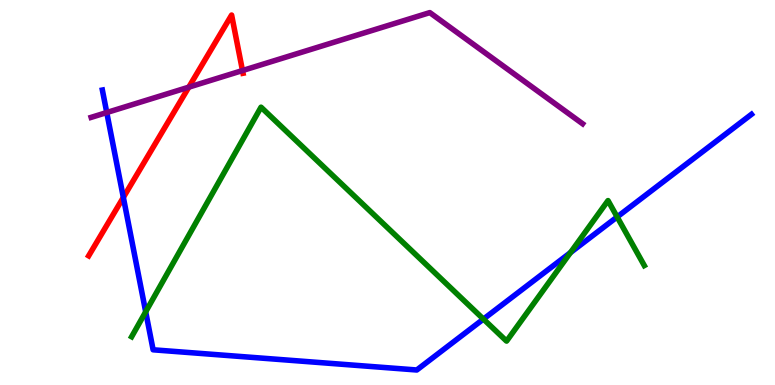[{'lines': ['blue', 'red'], 'intersections': [{'x': 1.59, 'y': 4.87}]}, {'lines': ['green', 'red'], 'intersections': []}, {'lines': ['purple', 'red'], 'intersections': [{'x': 2.44, 'y': 7.74}, {'x': 3.13, 'y': 8.17}]}, {'lines': ['blue', 'green'], 'intersections': [{'x': 1.88, 'y': 1.9}, {'x': 6.24, 'y': 1.71}, {'x': 7.36, 'y': 3.44}, {'x': 7.96, 'y': 4.37}]}, {'lines': ['blue', 'purple'], 'intersections': [{'x': 1.38, 'y': 7.08}]}, {'lines': ['green', 'purple'], 'intersections': []}]